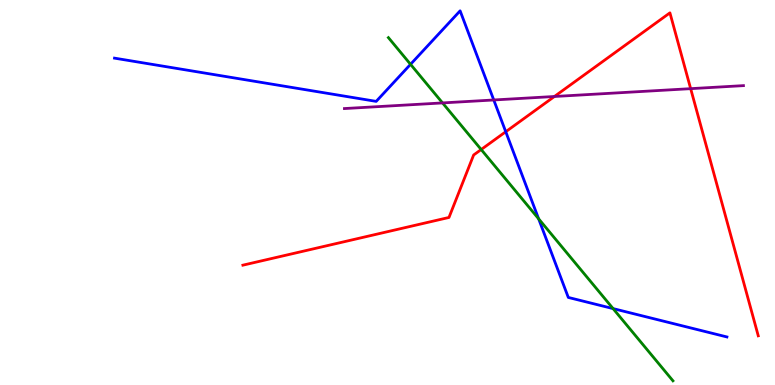[{'lines': ['blue', 'red'], 'intersections': [{'x': 6.53, 'y': 6.58}]}, {'lines': ['green', 'red'], 'intersections': [{'x': 6.21, 'y': 6.12}]}, {'lines': ['purple', 'red'], 'intersections': [{'x': 7.15, 'y': 7.49}, {'x': 8.91, 'y': 7.7}]}, {'lines': ['blue', 'green'], 'intersections': [{'x': 5.3, 'y': 8.33}, {'x': 6.95, 'y': 4.32}, {'x': 7.91, 'y': 1.98}]}, {'lines': ['blue', 'purple'], 'intersections': [{'x': 6.37, 'y': 7.4}]}, {'lines': ['green', 'purple'], 'intersections': [{'x': 5.71, 'y': 7.33}]}]